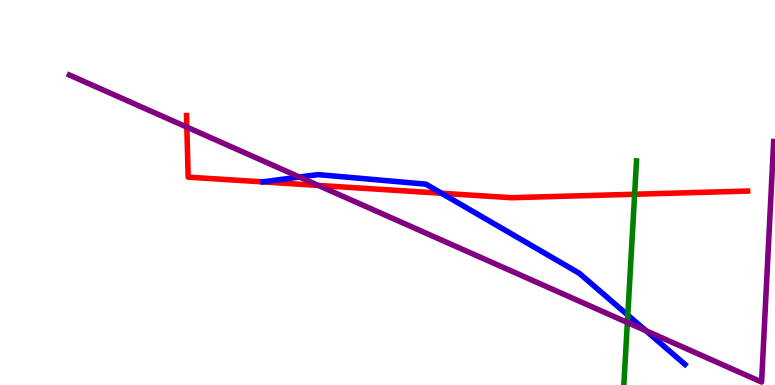[{'lines': ['blue', 'red'], 'intersections': [{'x': 5.7, 'y': 4.98}]}, {'lines': ['green', 'red'], 'intersections': [{'x': 8.19, 'y': 4.95}]}, {'lines': ['purple', 'red'], 'intersections': [{'x': 2.41, 'y': 6.7}, {'x': 4.11, 'y': 5.18}]}, {'lines': ['blue', 'green'], 'intersections': [{'x': 8.1, 'y': 1.82}]}, {'lines': ['blue', 'purple'], 'intersections': [{'x': 3.86, 'y': 5.4}, {'x': 8.33, 'y': 1.41}]}, {'lines': ['green', 'purple'], 'intersections': [{'x': 8.1, 'y': 1.62}]}]